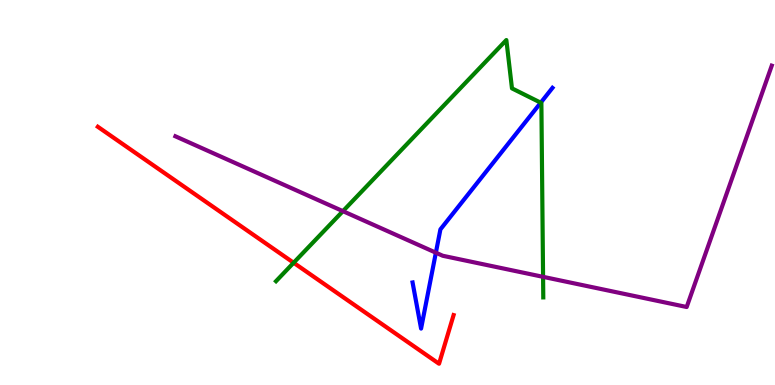[{'lines': ['blue', 'red'], 'intersections': []}, {'lines': ['green', 'red'], 'intersections': [{'x': 3.79, 'y': 3.18}]}, {'lines': ['purple', 'red'], 'intersections': []}, {'lines': ['blue', 'green'], 'intersections': [{'x': 6.98, 'y': 7.33}]}, {'lines': ['blue', 'purple'], 'intersections': [{'x': 5.62, 'y': 3.44}]}, {'lines': ['green', 'purple'], 'intersections': [{'x': 4.42, 'y': 4.52}, {'x': 7.01, 'y': 2.81}]}]